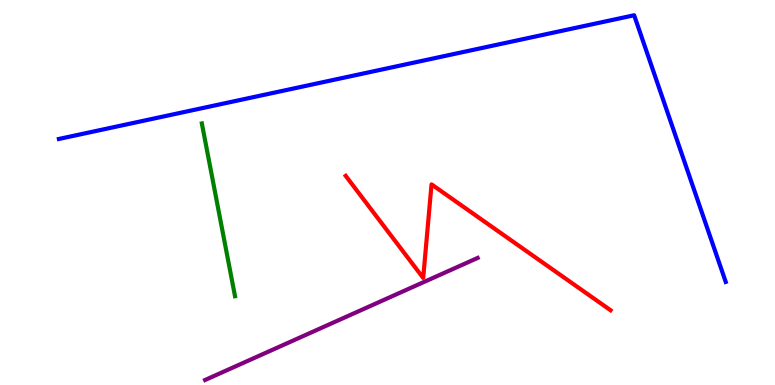[{'lines': ['blue', 'red'], 'intersections': []}, {'lines': ['green', 'red'], 'intersections': []}, {'lines': ['purple', 'red'], 'intersections': []}, {'lines': ['blue', 'green'], 'intersections': []}, {'lines': ['blue', 'purple'], 'intersections': []}, {'lines': ['green', 'purple'], 'intersections': []}]